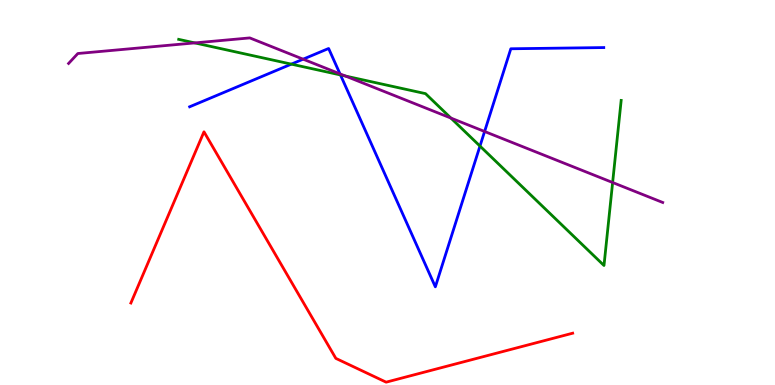[{'lines': ['blue', 'red'], 'intersections': []}, {'lines': ['green', 'red'], 'intersections': []}, {'lines': ['purple', 'red'], 'intersections': []}, {'lines': ['blue', 'green'], 'intersections': [{'x': 3.76, 'y': 8.33}, {'x': 4.39, 'y': 8.05}, {'x': 6.19, 'y': 6.21}]}, {'lines': ['blue', 'purple'], 'intersections': [{'x': 3.91, 'y': 8.46}, {'x': 4.39, 'y': 8.08}, {'x': 6.25, 'y': 6.58}]}, {'lines': ['green', 'purple'], 'intersections': [{'x': 2.51, 'y': 8.89}, {'x': 4.46, 'y': 8.03}, {'x': 5.82, 'y': 6.93}, {'x': 7.9, 'y': 5.26}]}]